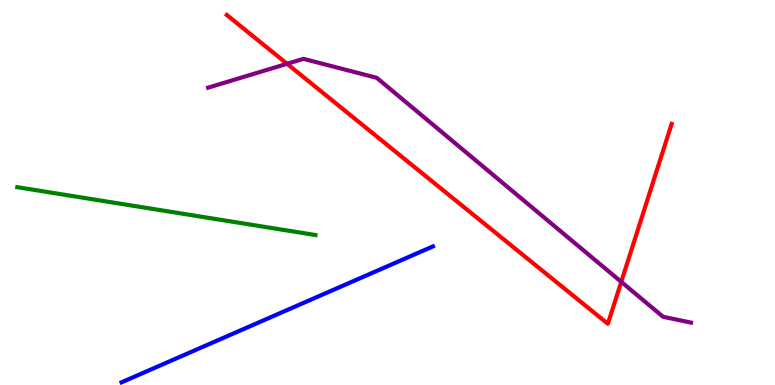[{'lines': ['blue', 'red'], 'intersections': []}, {'lines': ['green', 'red'], 'intersections': []}, {'lines': ['purple', 'red'], 'intersections': [{'x': 3.7, 'y': 8.34}, {'x': 8.02, 'y': 2.68}]}, {'lines': ['blue', 'green'], 'intersections': []}, {'lines': ['blue', 'purple'], 'intersections': []}, {'lines': ['green', 'purple'], 'intersections': []}]